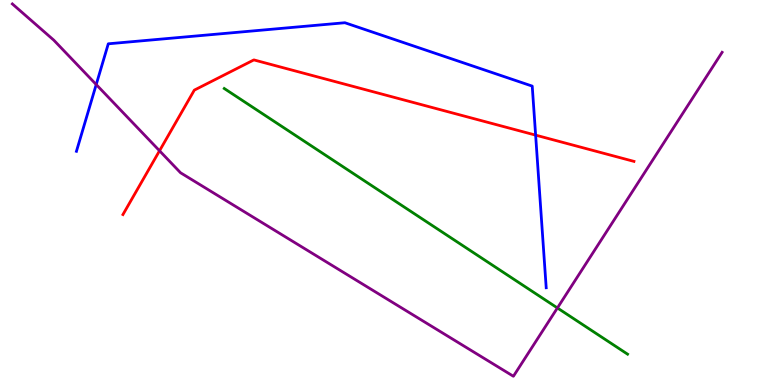[{'lines': ['blue', 'red'], 'intersections': [{'x': 6.91, 'y': 6.49}]}, {'lines': ['green', 'red'], 'intersections': []}, {'lines': ['purple', 'red'], 'intersections': [{'x': 2.06, 'y': 6.08}]}, {'lines': ['blue', 'green'], 'intersections': []}, {'lines': ['blue', 'purple'], 'intersections': [{'x': 1.24, 'y': 7.8}]}, {'lines': ['green', 'purple'], 'intersections': [{'x': 7.19, 'y': 2.0}]}]